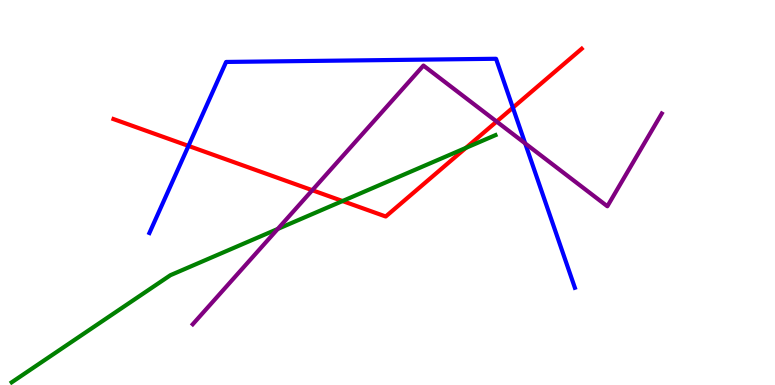[{'lines': ['blue', 'red'], 'intersections': [{'x': 2.43, 'y': 6.21}, {'x': 6.62, 'y': 7.2}]}, {'lines': ['green', 'red'], 'intersections': [{'x': 4.42, 'y': 4.78}, {'x': 6.01, 'y': 6.16}]}, {'lines': ['purple', 'red'], 'intersections': [{'x': 4.03, 'y': 5.06}, {'x': 6.41, 'y': 6.84}]}, {'lines': ['blue', 'green'], 'intersections': []}, {'lines': ['blue', 'purple'], 'intersections': [{'x': 6.78, 'y': 6.28}]}, {'lines': ['green', 'purple'], 'intersections': [{'x': 3.58, 'y': 4.05}]}]